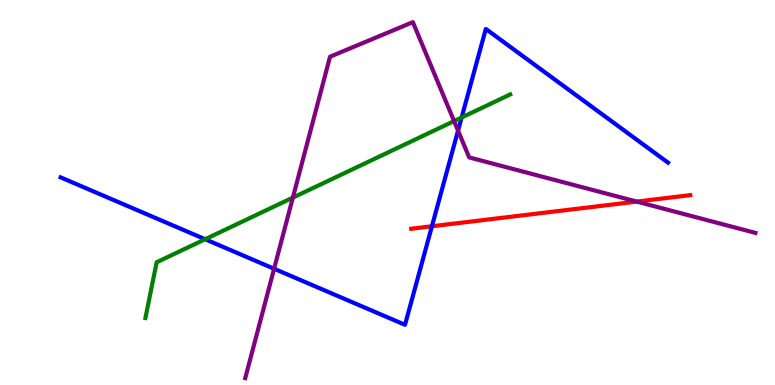[{'lines': ['blue', 'red'], 'intersections': [{'x': 5.57, 'y': 4.12}]}, {'lines': ['green', 'red'], 'intersections': []}, {'lines': ['purple', 'red'], 'intersections': [{'x': 8.22, 'y': 4.76}]}, {'lines': ['blue', 'green'], 'intersections': [{'x': 2.65, 'y': 3.79}, {'x': 5.96, 'y': 6.95}]}, {'lines': ['blue', 'purple'], 'intersections': [{'x': 3.54, 'y': 3.02}, {'x': 5.91, 'y': 6.61}]}, {'lines': ['green', 'purple'], 'intersections': [{'x': 3.78, 'y': 4.87}, {'x': 5.86, 'y': 6.85}]}]